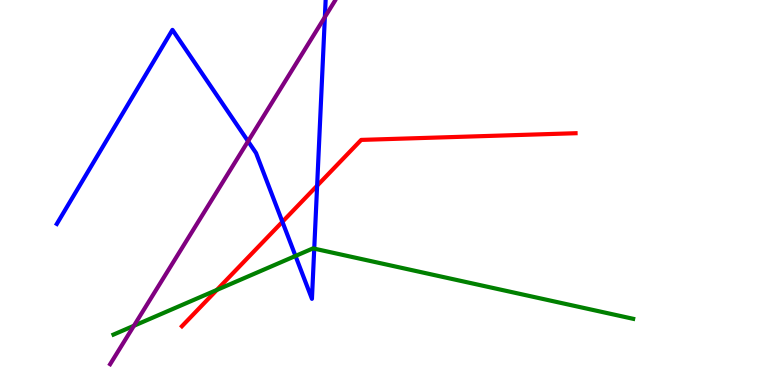[{'lines': ['blue', 'red'], 'intersections': [{'x': 3.64, 'y': 4.24}, {'x': 4.09, 'y': 5.18}]}, {'lines': ['green', 'red'], 'intersections': [{'x': 2.8, 'y': 2.47}]}, {'lines': ['purple', 'red'], 'intersections': []}, {'lines': ['blue', 'green'], 'intersections': [{'x': 3.81, 'y': 3.35}, {'x': 4.05, 'y': 3.54}]}, {'lines': ['blue', 'purple'], 'intersections': [{'x': 3.2, 'y': 6.33}, {'x': 4.19, 'y': 9.56}]}, {'lines': ['green', 'purple'], 'intersections': [{'x': 1.73, 'y': 1.54}]}]